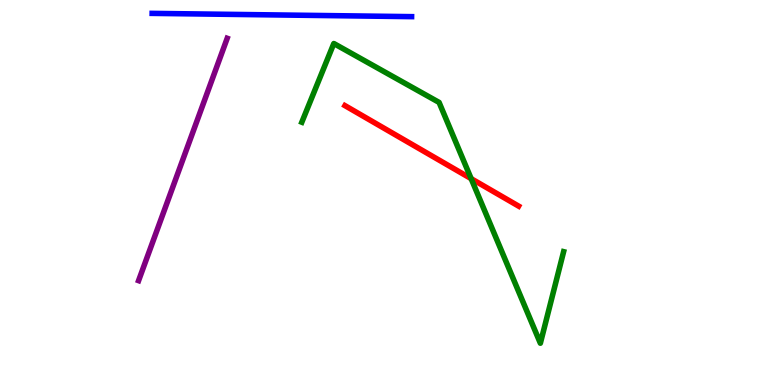[{'lines': ['blue', 'red'], 'intersections': []}, {'lines': ['green', 'red'], 'intersections': [{'x': 6.08, 'y': 5.36}]}, {'lines': ['purple', 'red'], 'intersections': []}, {'lines': ['blue', 'green'], 'intersections': []}, {'lines': ['blue', 'purple'], 'intersections': []}, {'lines': ['green', 'purple'], 'intersections': []}]